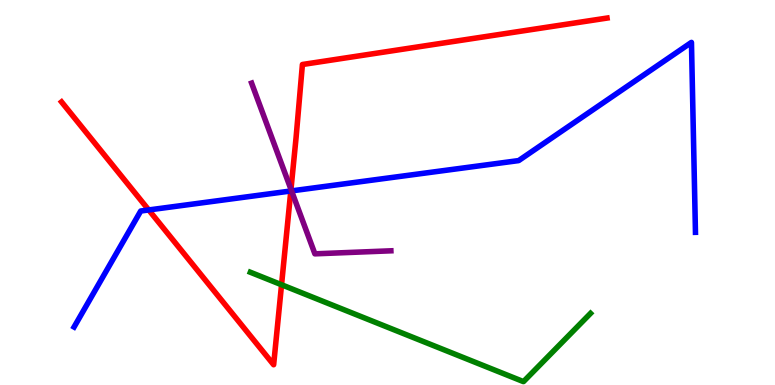[{'lines': ['blue', 'red'], 'intersections': [{'x': 1.92, 'y': 4.55}, {'x': 3.75, 'y': 5.04}]}, {'lines': ['green', 'red'], 'intersections': [{'x': 3.63, 'y': 2.6}]}, {'lines': ['purple', 'red'], 'intersections': [{'x': 3.75, 'y': 5.08}]}, {'lines': ['blue', 'green'], 'intersections': []}, {'lines': ['blue', 'purple'], 'intersections': [{'x': 3.76, 'y': 5.04}]}, {'lines': ['green', 'purple'], 'intersections': []}]